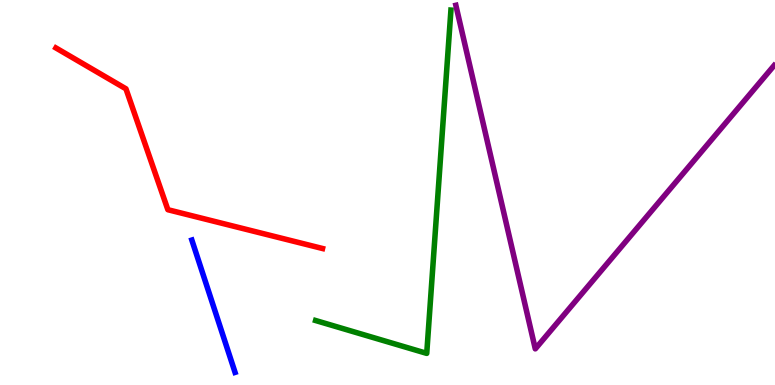[{'lines': ['blue', 'red'], 'intersections': []}, {'lines': ['green', 'red'], 'intersections': []}, {'lines': ['purple', 'red'], 'intersections': []}, {'lines': ['blue', 'green'], 'intersections': []}, {'lines': ['blue', 'purple'], 'intersections': []}, {'lines': ['green', 'purple'], 'intersections': []}]